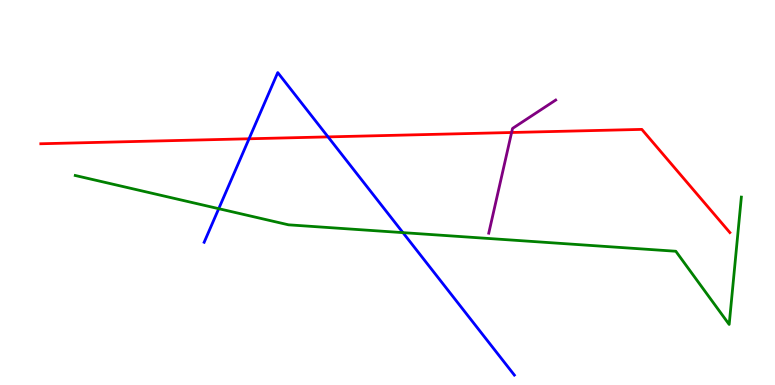[{'lines': ['blue', 'red'], 'intersections': [{'x': 3.21, 'y': 6.4}, {'x': 4.23, 'y': 6.44}]}, {'lines': ['green', 'red'], 'intersections': []}, {'lines': ['purple', 'red'], 'intersections': [{'x': 6.6, 'y': 6.56}]}, {'lines': ['blue', 'green'], 'intersections': [{'x': 2.82, 'y': 4.58}, {'x': 5.2, 'y': 3.96}]}, {'lines': ['blue', 'purple'], 'intersections': []}, {'lines': ['green', 'purple'], 'intersections': []}]